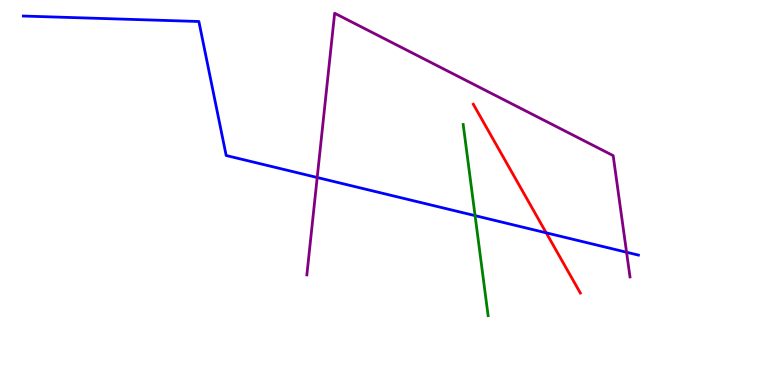[{'lines': ['blue', 'red'], 'intersections': [{'x': 7.05, 'y': 3.95}]}, {'lines': ['green', 'red'], 'intersections': []}, {'lines': ['purple', 'red'], 'intersections': []}, {'lines': ['blue', 'green'], 'intersections': [{'x': 6.13, 'y': 4.4}]}, {'lines': ['blue', 'purple'], 'intersections': [{'x': 4.09, 'y': 5.39}, {'x': 8.08, 'y': 3.45}]}, {'lines': ['green', 'purple'], 'intersections': []}]